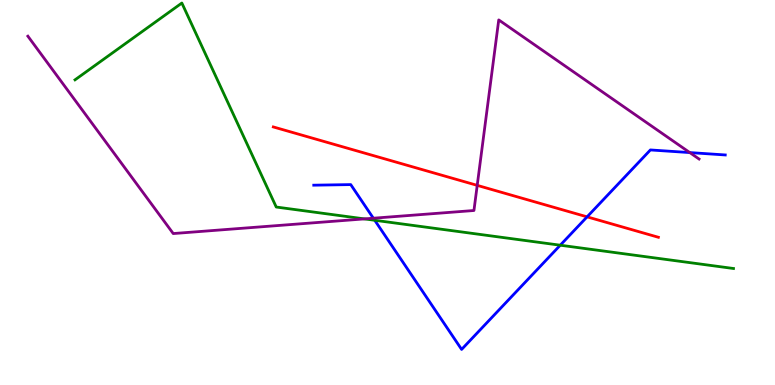[{'lines': ['blue', 'red'], 'intersections': [{'x': 7.58, 'y': 4.37}]}, {'lines': ['green', 'red'], 'intersections': []}, {'lines': ['purple', 'red'], 'intersections': [{'x': 6.16, 'y': 5.19}]}, {'lines': ['blue', 'green'], 'intersections': [{'x': 4.84, 'y': 4.28}, {'x': 7.23, 'y': 3.63}]}, {'lines': ['blue', 'purple'], 'intersections': [{'x': 4.82, 'y': 4.33}, {'x': 8.9, 'y': 6.04}]}, {'lines': ['green', 'purple'], 'intersections': [{'x': 4.7, 'y': 4.31}]}]